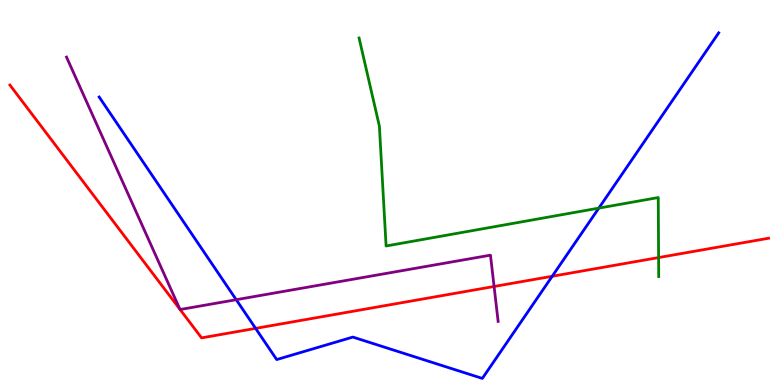[{'lines': ['blue', 'red'], 'intersections': [{'x': 3.3, 'y': 1.47}, {'x': 7.13, 'y': 2.82}]}, {'lines': ['green', 'red'], 'intersections': [{'x': 8.5, 'y': 3.31}]}, {'lines': ['purple', 'red'], 'intersections': [{'x': 2.32, 'y': 1.96}, {'x': 2.32, 'y': 1.96}, {'x': 6.38, 'y': 2.56}]}, {'lines': ['blue', 'green'], 'intersections': [{'x': 7.73, 'y': 4.59}]}, {'lines': ['blue', 'purple'], 'intersections': [{'x': 3.05, 'y': 2.22}]}, {'lines': ['green', 'purple'], 'intersections': []}]